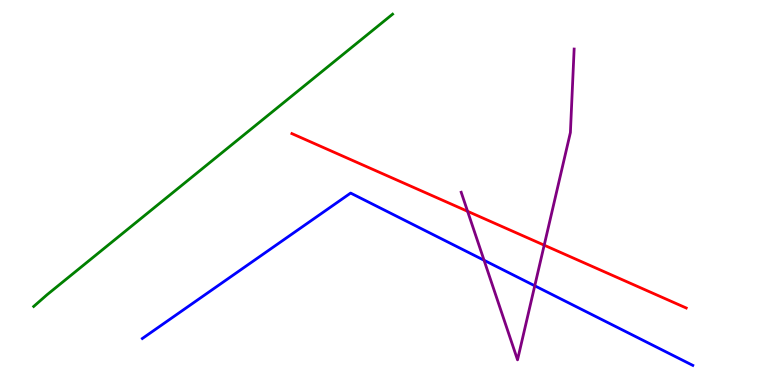[{'lines': ['blue', 'red'], 'intersections': []}, {'lines': ['green', 'red'], 'intersections': []}, {'lines': ['purple', 'red'], 'intersections': [{'x': 6.03, 'y': 4.51}, {'x': 7.02, 'y': 3.63}]}, {'lines': ['blue', 'green'], 'intersections': []}, {'lines': ['blue', 'purple'], 'intersections': [{'x': 6.25, 'y': 3.24}, {'x': 6.9, 'y': 2.58}]}, {'lines': ['green', 'purple'], 'intersections': []}]